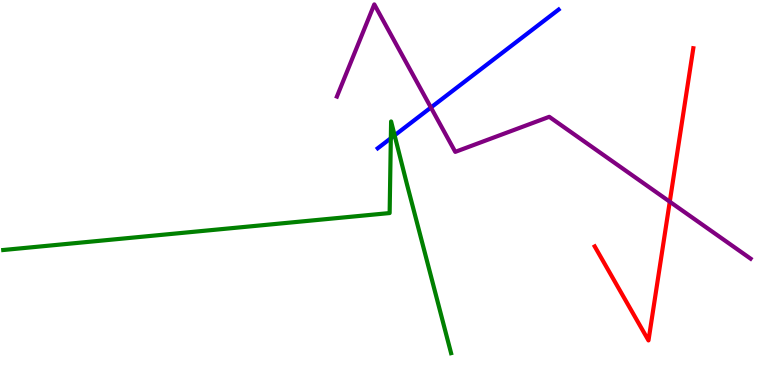[{'lines': ['blue', 'red'], 'intersections': []}, {'lines': ['green', 'red'], 'intersections': []}, {'lines': ['purple', 'red'], 'intersections': [{'x': 8.64, 'y': 4.76}]}, {'lines': ['blue', 'green'], 'intersections': [{'x': 5.04, 'y': 6.41}, {'x': 5.09, 'y': 6.48}]}, {'lines': ['blue', 'purple'], 'intersections': [{'x': 5.56, 'y': 7.21}]}, {'lines': ['green', 'purple'], 'intersections': []}]